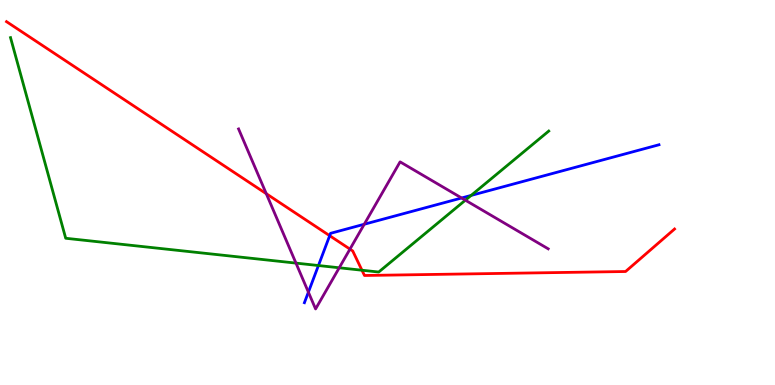[{'lines': ['blue', 'red'], 'intersections': [{'x': 4.25, 'y': 3.88}]}, {'lines': ['green', 'red'], 'intersections': [{'x': 4.67, 'y': 2.98}]}, {'lines': ['purple', 'red'], 'intersections': [{'x': 3.44, 'y': 4.97}, {'x': 4.52, 'y': 3.53}]}, {'lines': ['blue', 'green'], 'intersections': [{'x': 4.11, 'y': 3.1}, {'x': 6.08, 'y': 4.92}]}, {'lines': ['blue', 'purple'], 'intersections': [{'x': 3.98, 'y': 2.41}, {'x': 4.7, 'y': 4.18}, {'x': 5.96, 'y': 4.86}]}, {'lines': ['green', 'purple'], 'intersections': [{'x': 3.82, 'y': 3.17}, {'x': 4.38, 'y': 3.04}, {'x': 6.0, 'y': 4.8}]}]